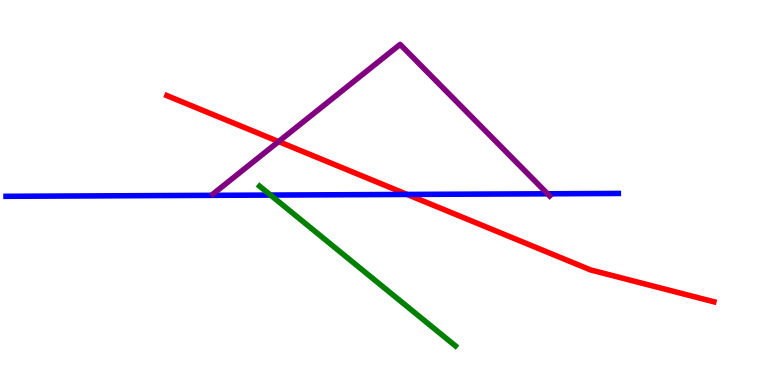[{'lines': ['blue', 'red'], 'intersections': [{'x': 5.25, 'y': 4.95}]}, {'lines': ['green', 'red'], 'intersections': []}, {'lines': ['purple', 'red'], 'intersections': [{'x': 3.59, 'y': 6.32}]}, {'lines': ['blue', 'green'], 'intersections': [{'x': 3.49, 'y': 4.93}]}, {'lines': ['blue', 'purple'], 'intersections': [{'x': 7.07, 'y': 4.97}]}, {'lines': ['green', 'purple'], 'intersections': []}]